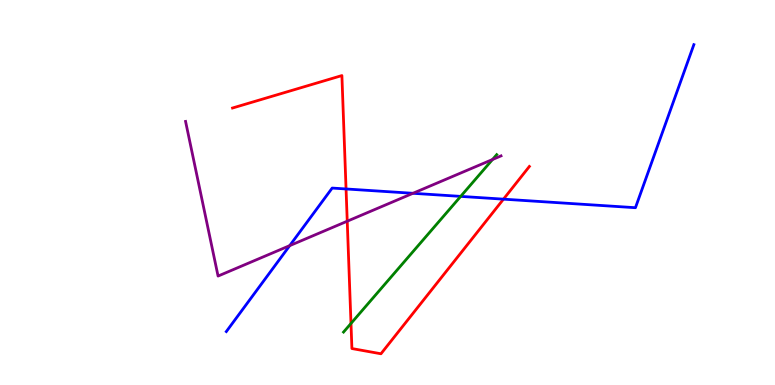[{'lines': ['blue', 'red'], 'intersections': [{'x': 4.47, 'y': 5.09}, {'x': 6.5, 'y': 4.83}]}, {'lines': ['green', 'red'], 'intersections': [{'x': 4.53, 'y': 1.6}]}, {'lines': ['purple', 'red'], 'intersections': [{'x': 4.48, 'y': 4.25}]}, {'lines': ['blue', 'green'], 'intersections': [{'x': 5.94, 'y': 4.9}]}, {'lines': ['blue', 'purple'], 'intersections': [{'x': 3.74, 'y': 3.62}, {'x': 5.33, 'y': 4.98}]}, {'lines': ['green', 'purple'], 'intersections': [{'x': 6.36, 'y': 5.86}]}]